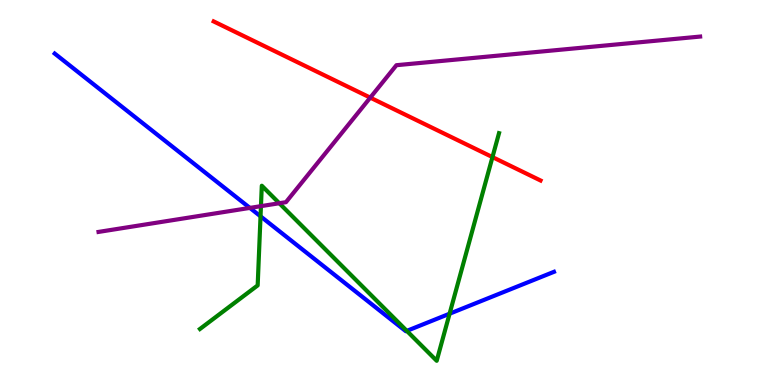[{'lines': ['blue', 'red'], 'intersections': []}, {'lines': ['green', 'red'], 'intersections': [{'x': 6.35, 'y': 5.92}]}, {'lines': ['purple', 'red'], 'intersections': [{'x': 4.78, 'y': 7.46}]}, {'lines': ['blue', 'green'], 'intersections': [{'x': 3.36, 'y': 4.38}, {'x': 5.25, 'y': 1.41}, {'x': 5.8, 'y': 1.85}]}, {'lines': ['blue', 'purple'], 'intersections': [{'x': 3.22, 'y': 4.6}]}, {'lines': ['green', 'purple'], 'intersections': [{'x': 3.37, 'y': 4.65}, {'x': 3.6, 'y': 4.72}]}]